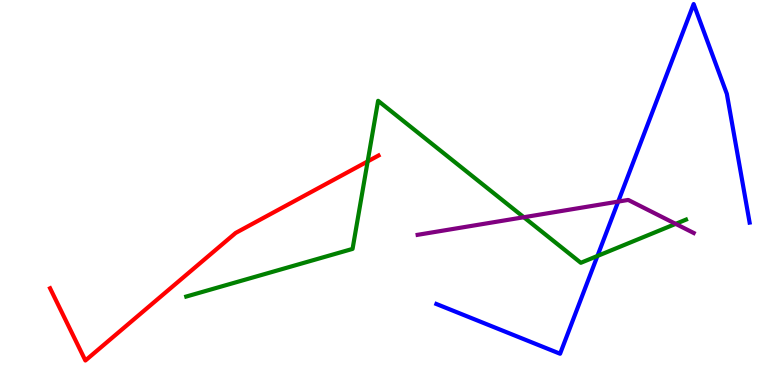[{'lines': ['blue', 'red'], 'intersections': []}, {'lines': ['green', 'red'], 'intersections': [{'x': 4.74, 'y': 5.81}]}, {'lines': ['purple', 'red'], 'intersections': []}, {'lines': ['blue', 'green'], 'intersections': [{'x': 7.71, 'y': 3.35}]}, {'lines': ['blue', 'purple'], 'intersections': [{'x': 7.98, 'y': 4.76}]}, {'lines': ['green', 'purple'], 'intersections': [{'x': 6.76, 'y': 4.36}, {'x': 8.72, 'y': 4.19}]}]